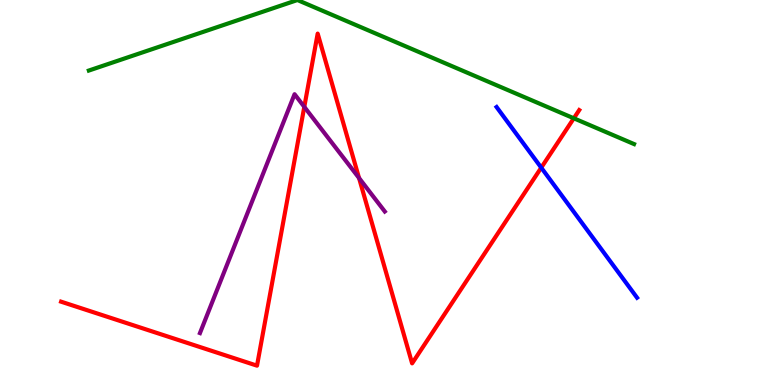[{'lines': ['blue', 'red'], 'intersections': [{'x': 6.98, 'y': 5.65}]}, {'lines': ['green', 'red'], 'intersections': [{'x': 7.4, 'y': 6.93}]}, {'lines': ['purple', 'red'], 'intersections': [{'x': 3.93, 'y': 7.22}, {'x': 4.63, 'y': 5.38}]}, {'lines': ['blue', 'green'], 'intersections': []}, {'lines': ['blue', 'purple'], 'intersections': []}, {'lines': ['green', 'purple'], 'intersections': []}]